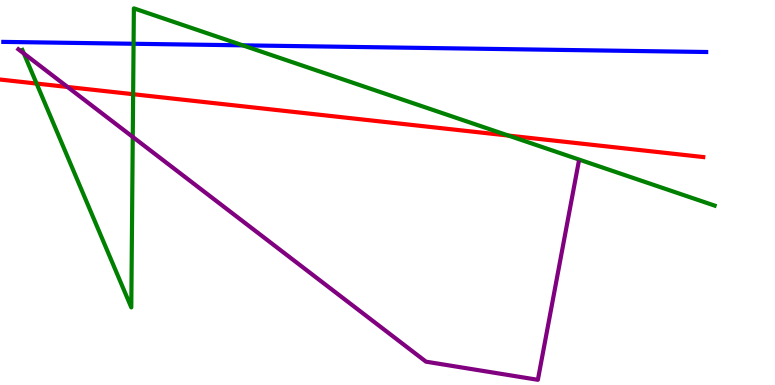[{'lines': ['blue', 'red'], 'intersections': []}, {'lines': ['green', 'red'], 'intersections': [{'x': 0.472, 'y': 7.83}, {'x': 1.72, 'y': 7.55}, {'x': 6.56, 'y': 6.48}]}, {'lines': ['purple', 'red'], 'intersections': [{'x': 0.872, 'y': 7.74}]}, {'lines': ['blue', 'green'], 'intersections': [{'x': 1.72, 'y': 8.86}, {'x': 3.13, 'y': 8.82}]}, {'lines': ['blue', 'purple'], 'intersections': []}, {'lines': ['green', 'purple'], 'intersections': [{'x': 0.308, 'y': 8.61}, {'x': 1.71, 'y': 6.44}]}]